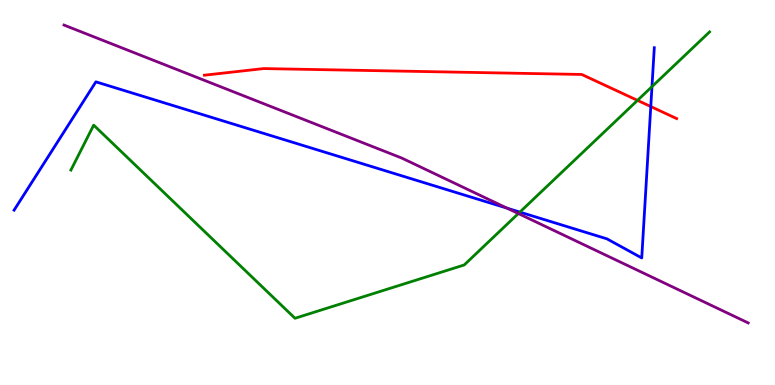[{'lines': ['blue', 'red'], 'intersections': [{'x': 8.4, 'y': 7.23}]}, {'lines': ['green', 'red'], 'intersections': [{'x': 8.23, 'y': 7.39}]}, {'lines': ['purple', 'red'], 'intersections': []}, {'lines': ['blue', 'green'], 'intersections': [{'x': 6.71, 'y': 4.49}, {'x': 8.41, 'y': 7.75}]}, {'lines': ['blue', 'purple'], 'intersections': [{'x': 6.54, 'y': 4.59}]}, {'lines': ['green', 'purple'], 'intersections': [{'x': 6.69, 'y': 4.45}]}]